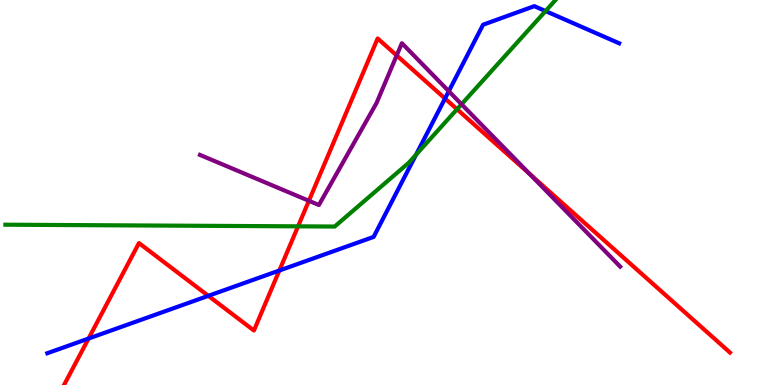[{'lines': ['blue', 'red'], 'intersections': [{'x': 1.14, 'y': 1.21}, {'x': 2.69, 'y': 2.32}, {'x': 3.6, 'y': 2.97}, {'x': 5.74, 'y': 7.44}]}, {'lines': ['green', 'red'], 'intersections': [{'x': 3.85, 'y': 4.12}, {'x': 5.9, 'y': 7.16}]}, {'lines': ['purple', 'red'], 'intersections': [{'x': 3.99, 'y': 4.78}, {'x': 5.12, 'y': 8.56}, {'x': 6.83, 'y': 5.48}]}, {'lines': ['blue', 'green'], 'intersections': [{'x': 5.37, 'y': 5.98}, {'x': 7.04, 'y': 9.71}]}, {'lines': ['blue', 'purple'], 'intersections': [{'x': 5.79, 'y': 7.63}]}, {'lines': ['green', 'purple'], 'intersections': [{'x': 5.96, 'y': 7.29}]}]